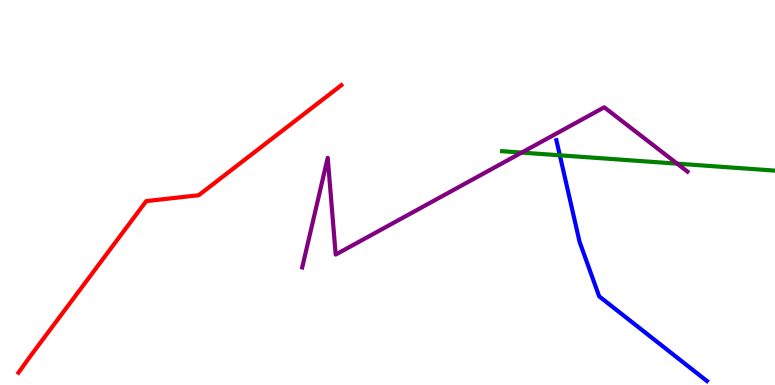[{'lines': ['blue', 'red'], 'intersections': []}, {'lines': ['green', 'red'], 'intersections': []}, {'lines': ['purple', 'red'], 'intersections': []}, {'lines': ['blue', 'green'], 'intersections': [{'x': 7.22, 'y': 5.97}]}, {'lines': ['blue', 'purple'], 'intersections': []}, {'lines': ['green', 'purple'], 'intersections': [{'x': 6.73, 'y': 6.04}, {'x': 8.74, 'y': 5.75}]}]